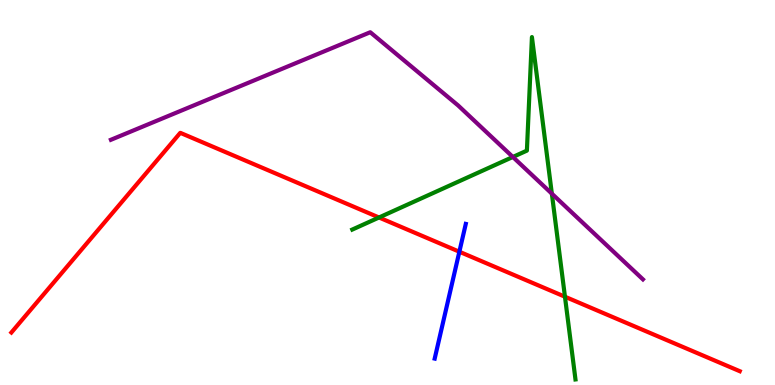[{'lines': ['blue', 'red'], 'intersections': [{'x': 5.93, 'y': 3.46}]}, {'lines': ['green', 'red'], 'intersections': [{'x': 4.89, 'y': 4.35}, {'x': 7.29, 'y': 2.29}]}, {'lines': ['purple', 'red'], 'intersections': []}, {'lines': ['blue', 'green'], 'intersections': []}, {'lines': ['blue', 'purple'], 'intersections': []}, {'lines': ['green', 'purple'], 'intersections': [{'x': 6.62, 'y': 5.92}, {'x': 7.12, 'y': 4.97}]}]